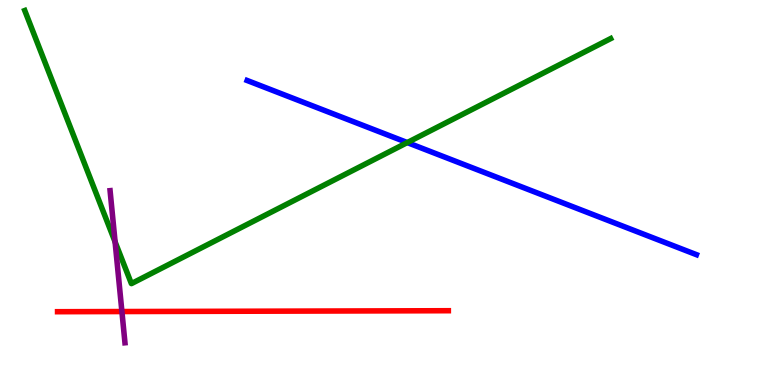[{'lines': ['blue', 'red'], 'intersections': []}, {'lines': ['green', 'red'], 'intersections': []}, {'lines': ['purple', 'red'], 'intersections': [{'x': 1.57, 'y': 1.91}]}, {'lines': ['blue', 'green'], 'intersections': [{'x': 5.26, 'y': 6.3}]}, {'lines': ['blue', 'purple'], 'intersections': []}, {'lines': ['green', 'purple'], 'intersections': [{'x': 1.49, 'y': 3.72}]}]